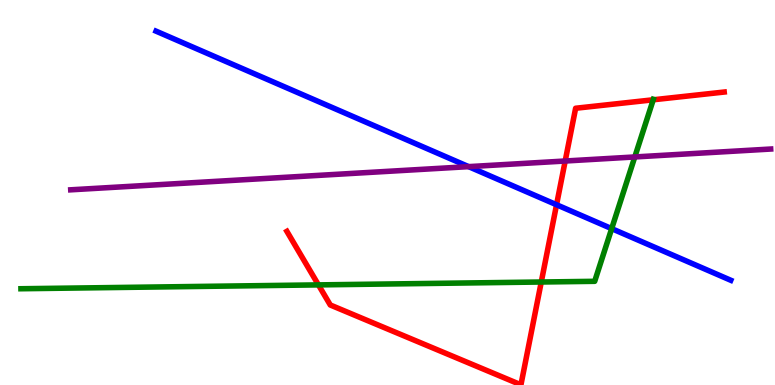[{'lines': ['blue', 'red'], 'intersections': [{'x': 7.18, 'y': 4.68}]}, {'lines': ['green', 'red'], 'intersections': [{'x': 4.11, 'y': 2.6}, {'x': 6.98, 'y': 2.68}, {'x': 8.43, 'y': 7.41}]}, {'lines': ['purple', 'red'], 'intersections': [{'x': 7.29, 'y': 5.82}]}, {'lines': ['blue', 'green'], 'intersections': [{'x': 7.89, 'y': 4.06}]}, {'lines': ['blue', 'purple'], 'intersections': [{'x': 6.05, 'y': 5.67}]}, {'lines': ['green', 'purple'], 'intersections': [{'x': 8.19, 'y': 5.92}]}]